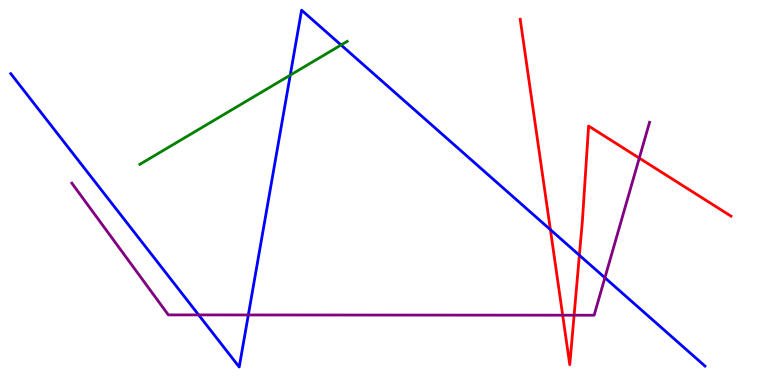[{'lines': ['blue', 'red'], 'intersections': [{'x': 7.1, 'y': 4.03}, {'x': 7.48, 'y': 3.37}]}, {'lines': ['green', 'red'], 'intersections': []}, {'lines': ['purple', 'red'], 'intersections': [{'x': 7.26, 'y': 1.81}, {'x': 7.41, 'y': 1.81}, {'x': 8.25, 'y': 5.89}]}, {'lines': ['blue', 'green'], 'intersections': [{'x': 3.75, 'y': 8.05}, {'x': 4.4, 'y': 8.83}]}, {'lines': ['blue', 'purple'], 'intersections': [{'x': 2.56, 'y': 1.82}, {'x': 3.2, 'y': 1.82}, {'x': 7.81, 'y': 2.79}]}, {'lines': ['green', 'purple'], 'intersections': []}]